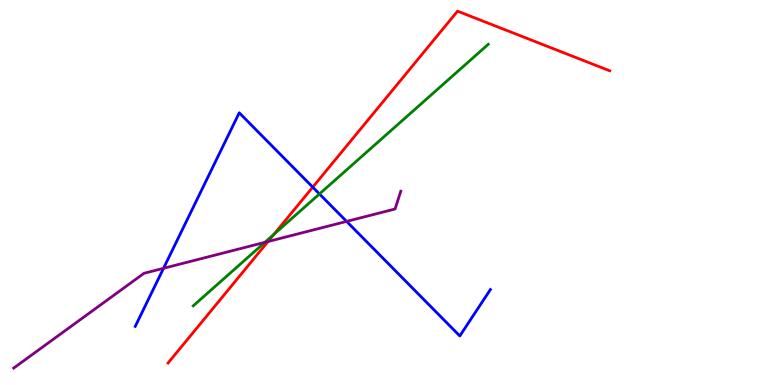[{'lines': ['blue', 'red'], 'intersections': [{'x': 4.04, 'y': 5.14}]}, {'lines': ['green', 'red'], 'intersections': [{'x': 3.54, 'y': 3.92}]}, {'lines': ['purple', 'red'], 'intersections': [{'x': 3.46, 'y': 3.73}]}, {'lines': ['blue', 'green'], 'intersections': [{'x': 4.12, 'y': 4.96}]}, {'lines': ['blue', 'purple'], 'intersections': [{'x': 2.11, 'y': 3.03}, {'x': 4.47, 'y': 4.25}]}, {'lines': ['green', 'purple'], 'intersections': [{'x': 3.42, 'y': 3.71}]}]